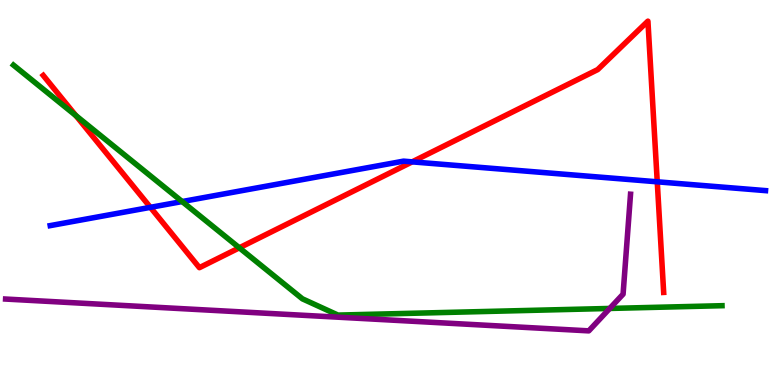[{'lines': ['blue', 'red'], 'intersections': [{'x': 1.94, 'y': 4.61}, {'x': 5.32, 'y': 5.8}, {'x': 8.48, 'y': 5.28}]}, {'lines': ['green', 'red'], 'intersections': [{'x': 0.979, 'y': 7.0}, {'x': 3.09, 'y': 3.56}]}, {'lines': ['purple', 'red'], 'intersections': []}, {'lines': ['blue', 'green'], 'intersections': [{'x': 2.35, 'y': 4.76}]}, {'lines': ['blue', 'purple'], 'intersections': []}, {'lines': ['green', 'purple'], 'intersections': [{'x': 7.87, 'y': 1.99}]}]